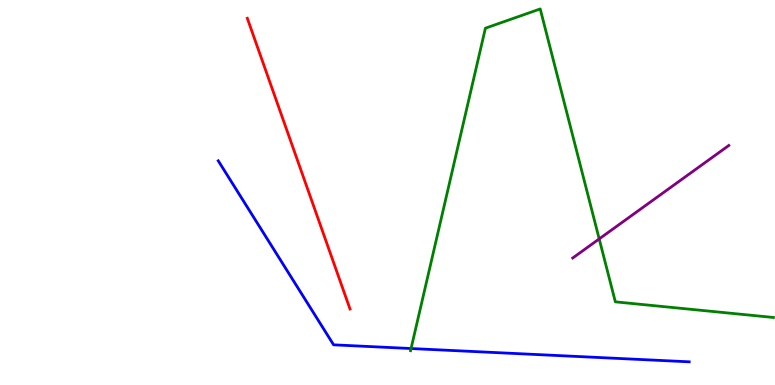[{'lines': ['blue', 'red'], 'intersections': []}, {'lines': ['green', 'red'], 'intersections': []}, {'lines': ['purple', 'red'], 'intersections': []}, {'lines': ['blue', 'green'], 'intersections': [{'x': 5.3, 'y': 0.947}]}, {'lines': ['blue', 'purple'], 'intersections': []}, {'lines': ['green', 'purple'], 'intersections': [{'x': 7.73, 'y': 3.79}]}]